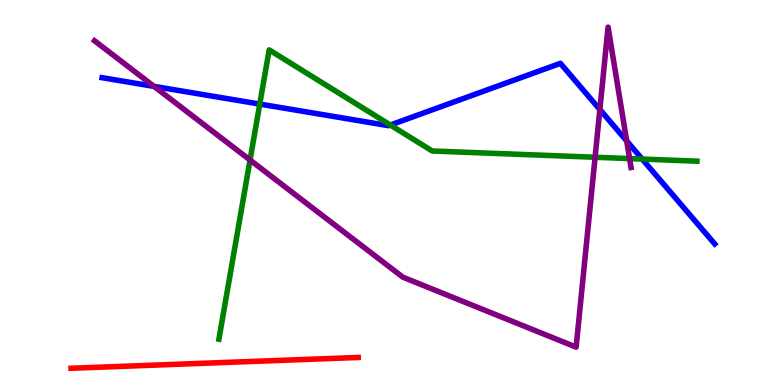[{'lines': ['blue', 'red'], 'intersections': []}, {'lines': ['green', 'red'], 'intersections': []}, {'lines': ['purple', 'red'], 'intersections': []}, {'lines': ['blue', 'green'], 'intersections': [{'x': 3.35, 'y': 7.3}, {'x': 5.04, 'y': 6.75}, {'x': 8.29, 'y': 5.87}]}, {'lines': ['blue', 'purple'], 'intersections': [{'x': 1.99, 'y': 7.76}, {'x': 7.74, 'y': 7.16}, {'x': 8.09, 'y': 6.34}]}, {'lines': ['green', 'purple'], 'intersections': [{'x': 3.23, 'y': 5.84}, {'x': 7.68, 'y': 5.92}, {'x': 8.12, 'y': 5.88}]}]